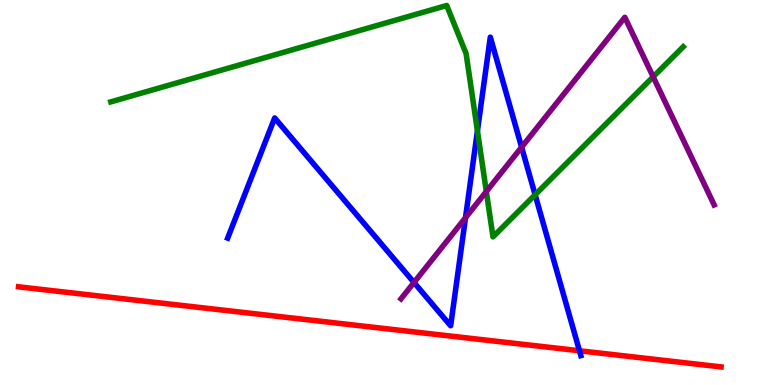[{'lines': ['blue', 'red'], 'intersections': [{'x': 7.48, 'y': 0.889}]}, {'lines': ['green', 'red'], 'intersections': []}, {'lines': ['purple', 'red'], 'intersections': []}, {'lines': ['blue', 'green'], 'intersections': [{'x': 6.16, 'y': 6.6}, {'x': 6.9, 'y': 4.94}]}, {'lines': ['blue', 'purple'], 'intersections': [{'x': 5.34, 'y': 2.66}, {'x': 6.01, 'y': 4.35}, {'x': 6.73, 'y': 6.18}]}, {'lines': ['green', 'purple'], 'intersections': [{'x': 6.28, 'y': 5.03}, {'x': 8.43, 'y': 8.0}]}]